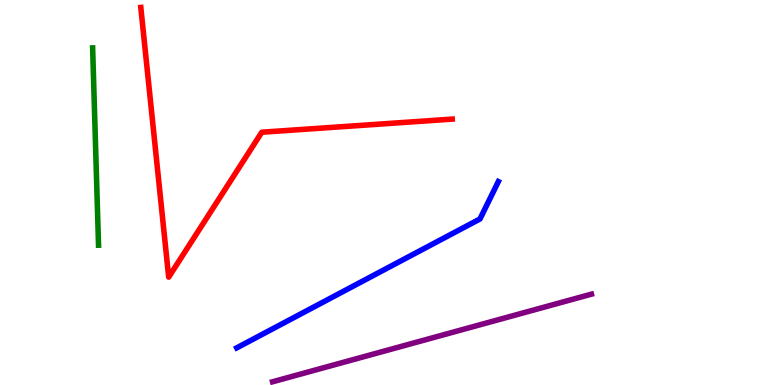[{'lines': ['blue', 'red'], 'intersections': []}, {'lines': ['green', 'red'], 'intersections': []}, {'lines': ['purple', 'red'], 'intersections': []}, {'lines': ['blue', 'green'], 'intersections': []}, {'lines': ['blue', 'purple'], 'intersections': []}, {'lines': ['green', 'purple'], 'intersections': []}]